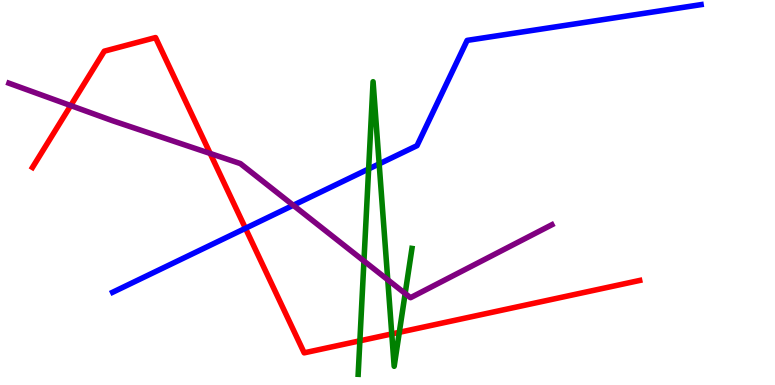[{'lines': ['blue', 'red'], 'intersections': [{'x': 3.17, 'y': 4.07}]}, {'lines': ['green', 'red'], 'intersections': [{'x': 4.64, 'y': 1.15}, {'x': 5.06, 'y': 1.33}, {'x': 5.15, 'y': 1.37}]}, {'lines': ['purple', 'red'], 'intersections': [{'x': 0.912, 'y': 7.26}, {'x': 2.71, 'y': 6.01}]}, {'lines': ['blue', 'green'], 'intersections': [{'x': 4.76, 'y': 5.61}, {'x': 4.89, 'y': 5.74}]}, {'lines': ['blue', 'purple'], 'intersections': [{'x': 3.78, 'y': 4.67}]}, {'lines': ['green', 'purple'], 'intersections': [{'x': 4.7, 'y': 3.22}, {'x': 5.0, 'y': 2.73}, {'x': 5.23, 'y': 2.38}]}]